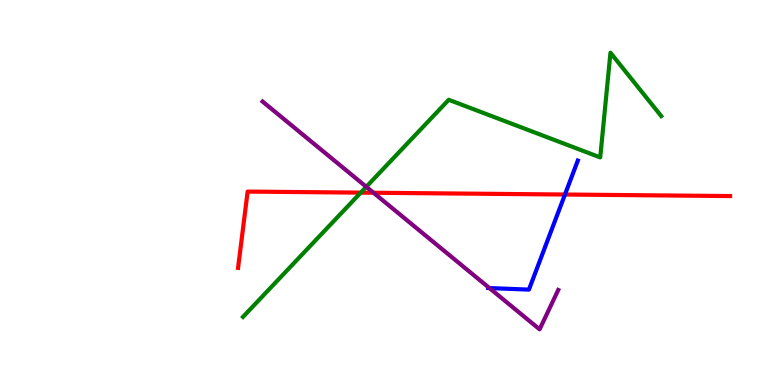[{'lines': ['blue', 'red'], 'intersections': [{'x': 7.29, 'y': 4.95}]}, {'lines': ['green', 'red'], 'intersections': [{'x': 4.65, 'y': 5.0}]}, {'lines': ['purple', 'red'], 'intersections': [{'x': 4.82, 'y': 4.99}]}, {'lines': ['blue', 'green'], 'intersections': []}, {'lines': ['blue', 'purple'], 'intersections': [{'x': 6.32, 'y': 2.52}]}, {'lines': ['green', 'purple'], 'intersections': [{'x': 4.73, 'y': 5.15}]}]